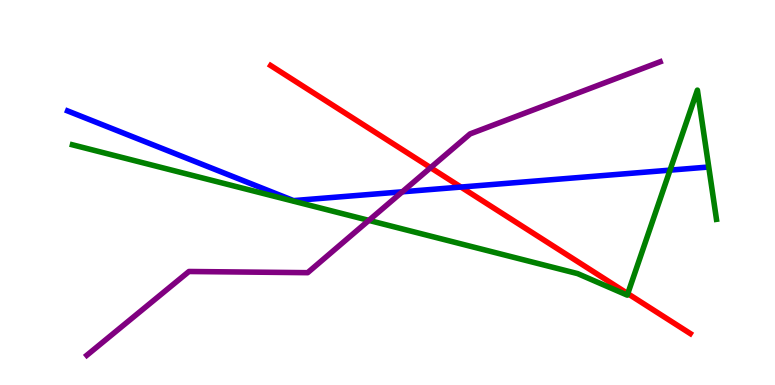[{'lines': ['blue', 'red'], 'intersections': [{'x': 5.95, 'y': 5.14}]}, {'lines': ['green', 'red'], 'intersections': [{'x': 8.1, 'y': 2.37}]}, {'lines': ['purple', 'red'], 'intersections': [{'x': 5.56, 'y': 5.65}]}, {'lines': ['blue', 'green'], 'intersections': [{'x': 8.65, 'y': 5.58}]}, {'lines': ['blue', 'purple'], 'intersections': [{'x': 5.19, 'y': 5.02}]}, {'lines': ['green', 'purple'], 'intersections': [{'x': 4.76, 'y': 4.28}]}]